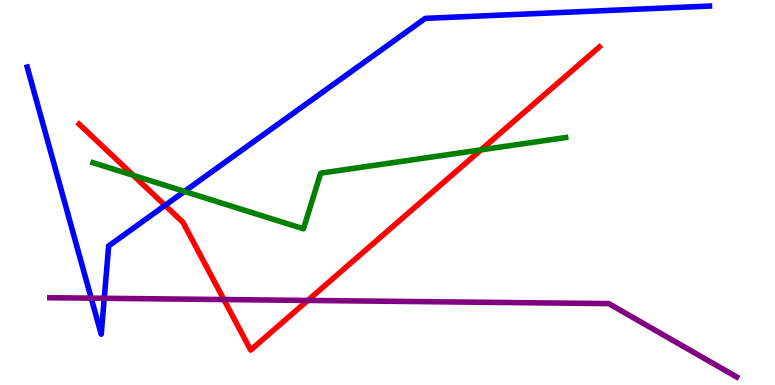[{'lines': ['blue', 'red'], 'intersections': [{'x': 2.13, 'y': 4.67}]}, {'lines': ['green', 'red'], 'intersections': [{'x': 1.72, 'y': 5.45}, {'x': 6.21, 'y': 6.11}]}, {'lines': ['purple', 'red'], 'intersections': [{'x': 2.89, 'y': 2.22}, {'x': 3.97, 'y': 2.2}]}, {'lines': ['blue', 'green'], 'intersections': [{'x': 2.38, 'y': 5.03}]}, {'lines': ['blue', 'purple'], 'intersections': [{'x': 1.18, 'y': 2.26}, {'x': 1.35, 'y': 2.25}]}, {'lines': ['green', 'purple'], 'intersections': []}]